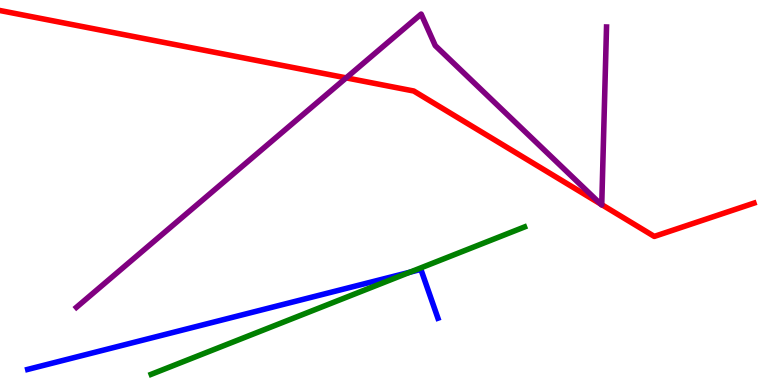[{'lines': ['blue', 'red'], 'intersections': []}, {'lines': ['green', 'red'], 'intersections': []}, {'lines': ['purple', 'red'], 'intersections': [{'x': 4.47, 'y': 7.98}, {'x': 7.75, 'y': 4.7}, {'x': 7.76, 'y': 4.68}]}, {'lines': ['blue', 'green'], 'intersections': [{'x': 5.29, 'y': 2.93}]}, {'lines': ['blue', 'purple'], 'intersections': []}, {'lines': ['green', 'purple'], 'intersections': []}]